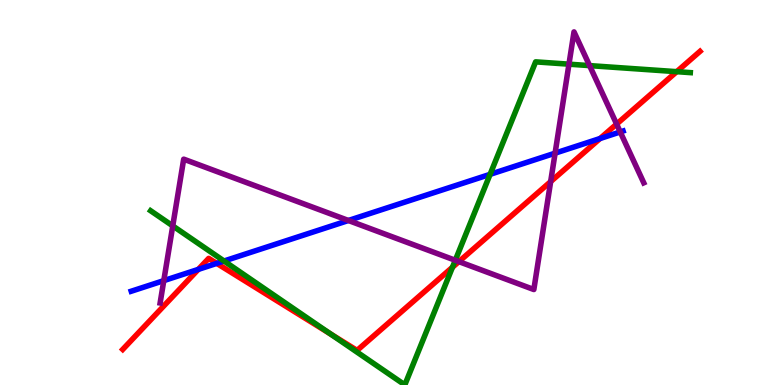[{'lines': ['blue', 'red'], 'intersections': [{'x': 2.56, 'y': 3.0}, {'x': 2.8, 'y': 3.16}, {'x': 7.74, 'y': 6.4}]}, {'lines': ['green', 'red'], 'intersections': [{'x': 4.26, 'y': 1.33}, {'x': 5.84, 'y': 3.06}, {'x': 8.73, 'y': 8.14}]}, {'lines': ['purple', 'red'], 'intersections': [{'x': 5.92, 'y': 3.2}, {'x': 7.11, 'y': 5.28}, {'x': 7.96, 'y': 6.78}]}, {'lines': ['blue', 'green'], 'intersections': [{'x': 2.89, 'y': 3.22}, {'x': 6.32, 'y': 5.47}]}, {'lines': ['blue', 'purple'], 'intersections': [{'x': 2.11, 'y': 2.71}, {'x': 4.5, 'y': 4.27}, {'x': 7.16, 'y': 6.02}, {'x': 8.0, 'y': 6.57}]}, {'lines': ['green', 'purple'], 'intersections': [{'x': 2.23, 'y': 4.13}, {'x': 5.87, 'y': 3.24}, {'x': 7.34, 'y': 8.33}, {'x': 7.61, 'y': 8.3}]}]